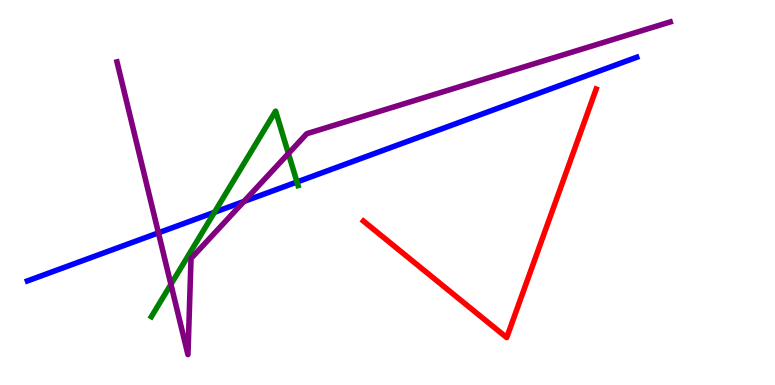[{'lines': ['blue', 'red'], 'intersections': []}, {'lines': ['green', 'red'], 'intersections': []}, {'lines': ['purple', 'red'], 'intersections': []}, {'lines': ['blue', 'green'], 'intersections': [{'x': 2.77, 'y': 4.49}, {'x': 3.83, 'y': 5.27}]}, {'lines': ['blue', 'purple'], 'intersections': [{'x': 2.04, 'y': 3.95}, {'x': 3.15, 'y': 4.77}]}, {'lines': ['green', 'purple'], 'intersections': [{'x': 2.21, 'y': 2.61}, {'x': 3.72, 'y': 6.01}]}]